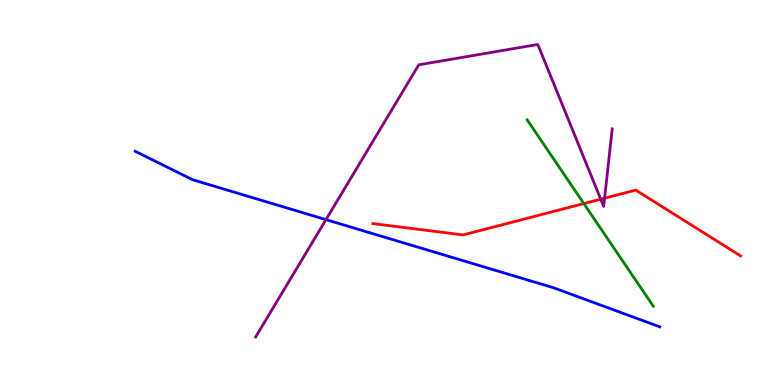[{'lines': ['blue', 'red'], 'intersections': []}, {'lines': ['green', 'red'], 'intersections': [{'x': 7.53, 'y': 4.71}]}, {'lines': ['purple', 'red'], 'intersections': [{'x': 7.75, 'y': 4.83}, {'x': 7.8, 'y': 4.85}]}, {'lines': ['blue', 'green'], 'intersections': []}, {'lines': ['blue', 'purple'], 'intersections': [{'x': 4.21, 'y': 4.3}]}, {'lines': ['green', 'purple'], 'intersections': []}]